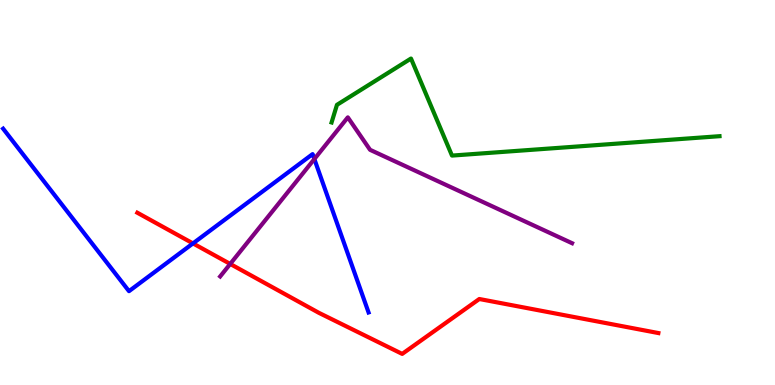[{'lines': ['blue', 'red'], 'intersections': [{'x': 2.49, 'y': 3.68}]}, {'lines': ['green', 'red'], 'intersections': []}, {'lines': ['purple', 'red'], 'intersections': [{'x': 2.97, 'y': 3.14}]}, {'lines': ['blue', 'green'], 'intersections': []}, {'lines': ['blue', 'purple'], 'intersections': [{'x': 4.06, 'y': 5.87}]}, {'lines': ['green', 'purple'], 'intersections': []}]